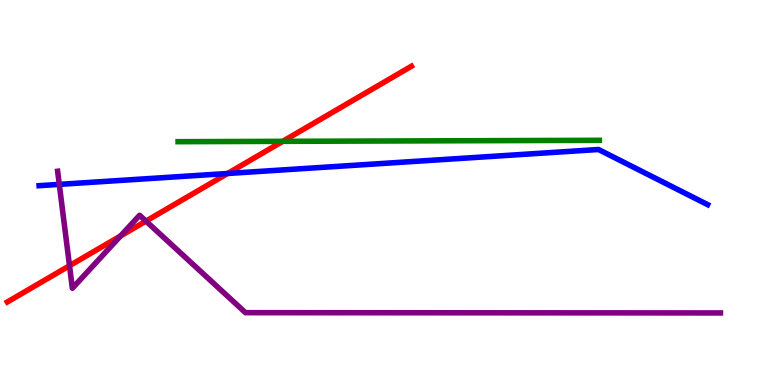[{'lines': ['blue', 'red'], 'intersections': [{'x': 2.94, 'y': 5.49}]}, {'lines': ['green', 'red'], 'intersections': [{'x': 3.65, 'y': 6.33}]}, {'lines': ['purple', 'red'], 'intersections': [{'x': 0.897, 'y': 3.1}, {'x': 1.56, 'y': 3.87}, {'x': 1.88, 'y': 4.26}]}, {'lines': ['blue', 'green'], 'intersections': []}, {'lines': ['blue', 'purple'], 'intersections': [{'x': 0.765, 'y': 5.21}]}, {'lines': ['green', 'purple'], 'intersections': []}]